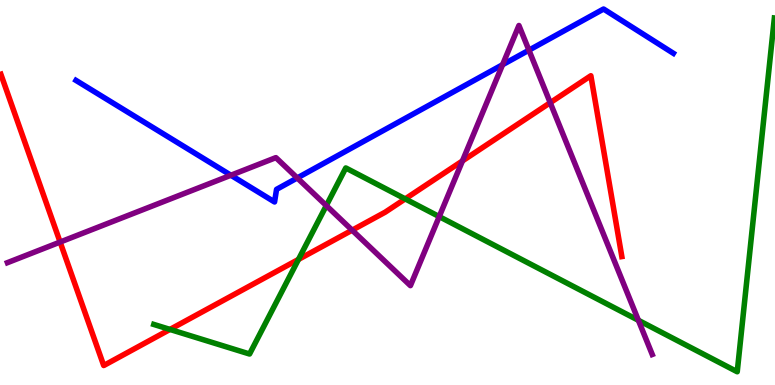[{'lines': ['blue', 'red'], 'intersections': []}, {'lines': ['green', 'red'], 'intersections': [{'x': 2.19, 'y': 1.44}, {'x': 3.85, 'y': 3.26}, {'x': 5.23, 'y': 4.83}]}, {'lines': ['purple', 'red'], 'intersections': [{'x': 0.776, 'y': 3.71}, {'x': 4.54, 'y': 4.02}, {'x': 5.97, 'y': 5.82}, {'x': 7.1, 'y': 7.33}]}, {'lines': ['blue', 'green'], 'intersections': []}, {'lines': ['blue', 'purple'], 'intersections': [{'x': 2.98, 'y': 5.45}, {'x': 3.84, 'y': 5.38}, {'x': 6.48, 'y': 8.32}, {'x': 6.82, 'y': 8.7}]}, {'lines': ['green', 'purple'], 'intersections': [{'x': 4.21, 'y': 4.66}, {'x': 5.67, 'y': 4.37}, {'x': 8.24, 'y': 1.68}]}]